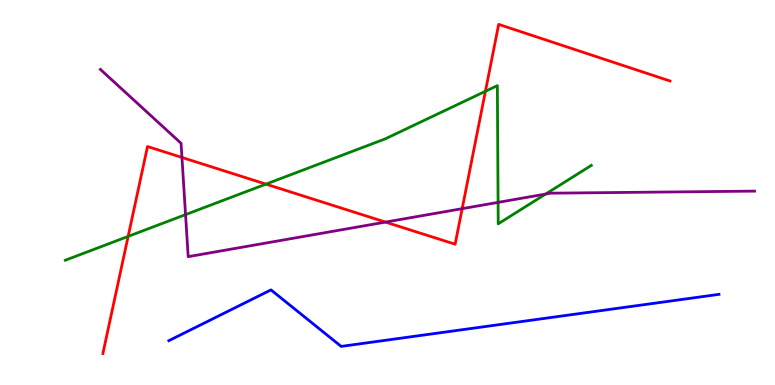[{'lines': ['blue', 'red'], 'intersections': []}, {'lines': ['green', 'red'], 'intersections': [{'x': 1.65, 'y': 3.86}, {'x': 3.43, 'y': 5.22}, {'x': 6.26, 'y': 7.63}]}, {'lines': ['purple', 'red'], 'intersections': [{'x': 2.35, 'y': 5.91}, {'x': 4.97, 'y': 4.23}, {'x': 5.96, 'y': 4.58}]}, {'lines': ['blue', 'green'], 'intersections': []}, {'lines': ['blue', 'purple'], 'intersections': []}, {'lines': ['green', 'purple'], 'intersections': [{'x': 2.39, 'y': 4.43}, {'x': 6.43, 'y': 4.74}, {'x': 7.04, 'y': 4.96}]}]